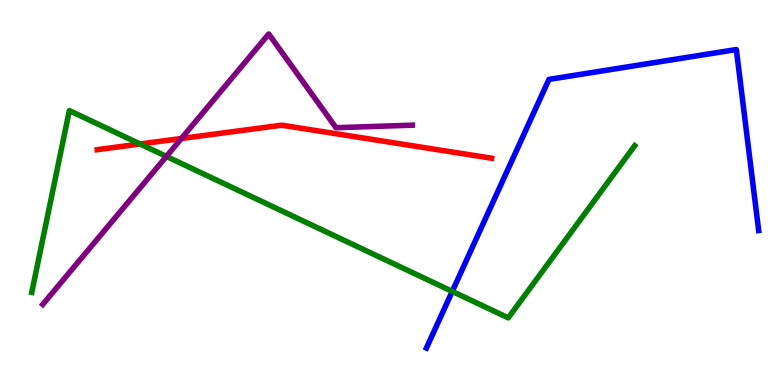[{'lines': ['blue', 'red'], 'intersections': []}, {'lines': ['green', 'red'], 'intersections': [{'x': 1.81, 'y': 6.26}]}, {'lines': ['purple', 'red'], 'intersections': [{'x': 2.34, 'y': 6.4}]}, {'lines': ['blue', 'green'], 'intersections': [{'x': 5.84, 'y': 2.43}]}, {'lines': ['blue', 'purple'], 'intersections': []}, {'lines': ['green', 'purple'], 'intersections': [{'x': 2.15, 'y': 5.94}]}]